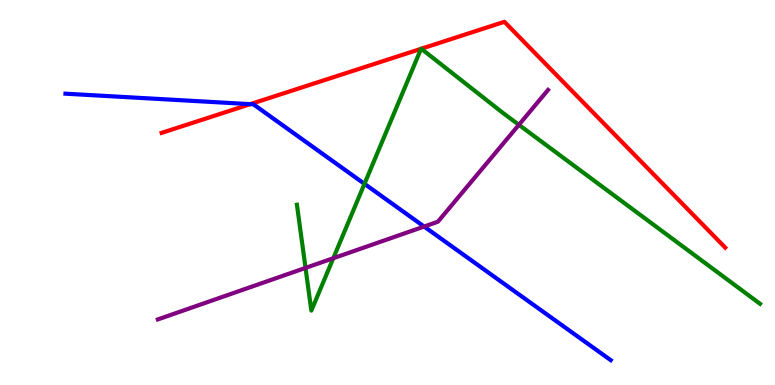[{'lines': ['blue', 'red'], 'intersections': [{'x': 3.23, 'y': 7.29}]}, {'lines': ['green', 'red'], 'intersections': [{'x': 5.43, 'y': 8.73}, {'x': 5.44, 'y': 8.73}]}, {'lines': ['purple', 'red'], 'intersections': []}, {'lines': ['blue', 'green'], 'intersections': [{'x': 4.7, 'y': 5.23}]}, {'lines': ['blue', 'purple'], 'intersections': [{'x': 5.47, 'y': 4.12}]}, {'lines': ['green', 'purple'], 'intersections': [{'x': 3.94, 'y': 3.04}, {'x': 4.3, 'y': 3.29}, {'x': 6.7, 'y': 6.76}]}]